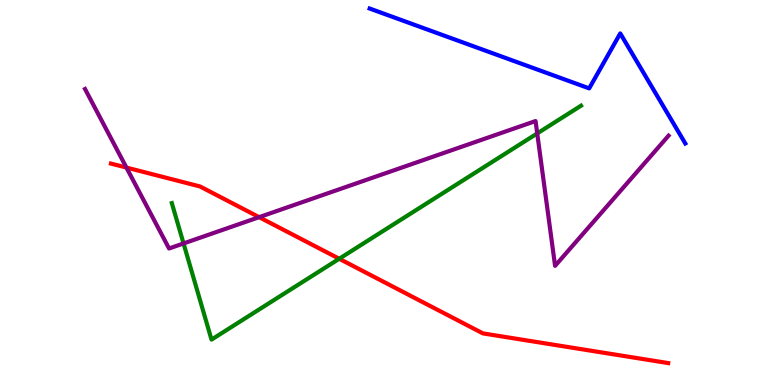[{'lines': ['blue', 'red'], 'intersections': []}, {'lines': ['green', 'red'], 'intersections': [{'x': 4.38, 'y': 3.28}]}, {'lines': ['purple', 'red'], 'intersections': [{'x': 1.63, 'y': 5.65}, {'x': 3.34, 'y': 4.36}]}, {'lines': ['blue', 'green'], 'intersections': []}, {'lines': ['blue', 'purple'], 'intersections': []}, {'lines': ['green', 'purple'], 'intersections': [{'x': 2.37, 'y': 3.68}, {'x': 6.93, 'y': 6.53}]}]